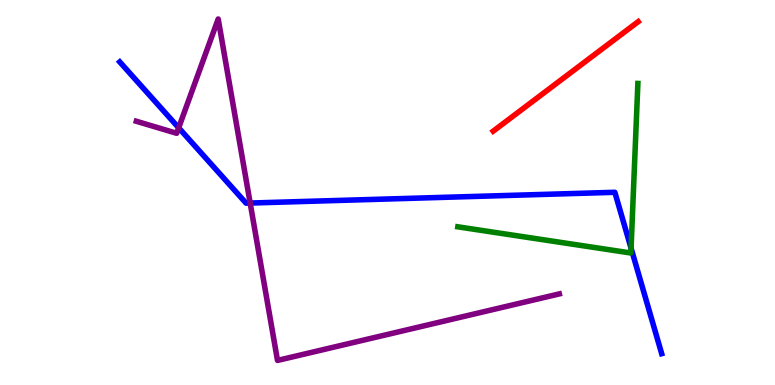[{'lines': ['blue', 'red'], 'intersections': []}, {'lines': ['green', 'red'], 'intersections': []}, {'lines': ['purple', 'red'], 'intersections': []}, {'lines': ['blue', 'green'], 'intersections': [{'x': 8.14, 'y': 3.55}]}, {'lines': ['blue', 'purple'], 'intersections': [{'x': 2.31, 'y': 6.68}, {'x': 3.23, 'y': 4.73}]}, {'lines': ['green', 'purple'], 'intersections': []}]